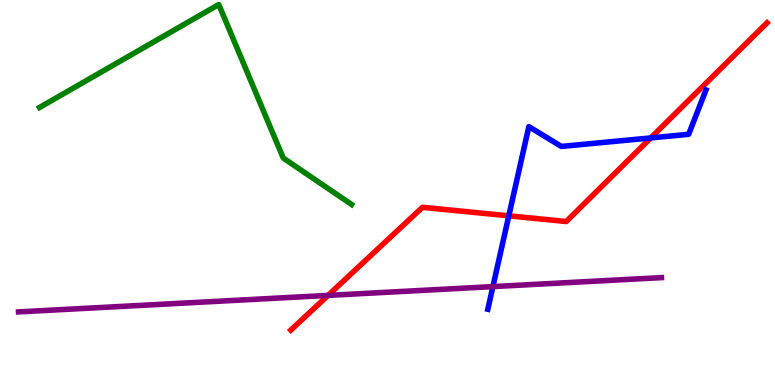[{'lines': ['blue', 'red'], 'intersections': [{'x': 6.57, 'y': 4.39}, {'x': 8.4, 'y': 6.42}]}, {'lines': ['green', 'red'], 'intersections': []}, {'lines': ['purple', 'red'], 'intersections': [{'x': 4.23, 'y': 2.33}]}, {'lines': ['blue', 'green'], 'intersections': []}, {'lines': ['blue', 'purple'], 'intersections': [{'x': 6.36, 'y': 2.56}]}, {'lines': ['green', 'purple'], 'intersections': []}]